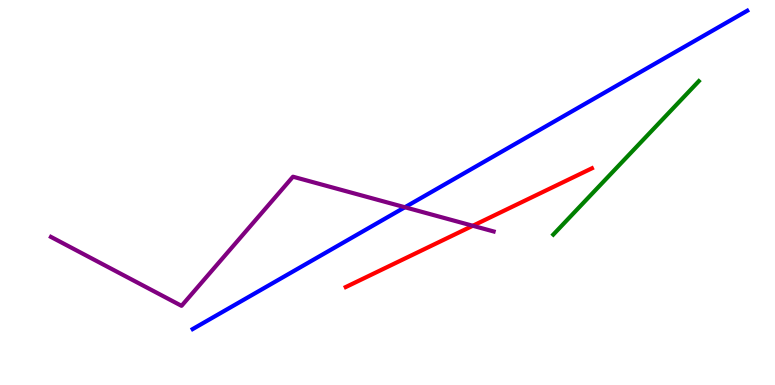[{'lines': ['blue', 'red'], 'intersections': []}, {'lines': ['green', 'red'], 'intersections': []}, {'lines': ['purple', 'red'], 'intersections': [{'x': 6.1, 'y': 4.14}]}, {'lines': ['blue', 'green'], 'intersections': []}, {'lines': ['blue', 'purple'], 'intersections': [{'x': 5.22, 'y': 4.62}]}, {'lines': ['green', 'purple'], 'intersections': []}]